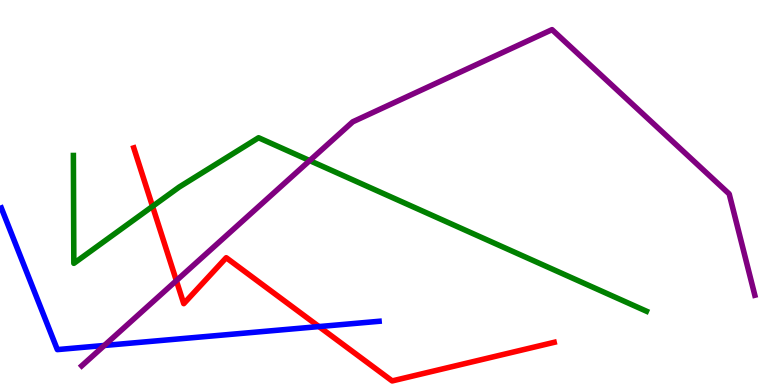[{'lines': ['blue', 'red'], 'intersections': [{'x': 4.12, 'y': 1.52}]}, {'lines': ['green', 'red'], 'intersections': [{'x': 1.97, 'y': 4.64}]}, {'lines': ['purple', 'red'], 'intersections': [{'x': 2.28, 'y': 2.71}]}, {'lines': ['blue', 'green'], 'intersections': []}, {'lines': ['blue', 'purple'], 'intersections': [{'x': 1.35, 'y': 1.03}]}, {'lines': ['green', 'purple'], 'intersections': [{'x': 4.0, 'y': 5.83}]}]